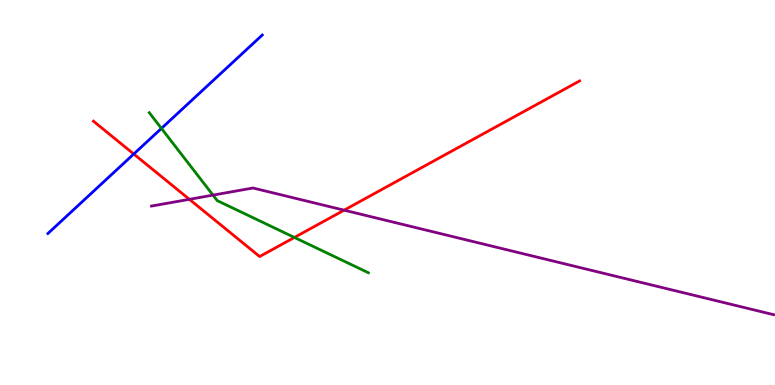[{'lines': ['blue', 'red'], 'intersections': [{'x': 1.73, 'y': 6.0}]}, {'lines': ['green', 'red'], 'intersections': [{'x': 3.8, 'y': 3.83}]}, {'lines': ['purple', 'red'], 'intersections': [{'x': 2.44, 'y': 4.82}, {'x': 4.44, 'y': 4.54}]}, {'lines': ['blue', 'green'], 'intersections': [{'x': 2.08, 'y': 6.66}]}, {'lines': ['blue', 'purple'], 'intersections': []}, {'lines': ['green', 'purple'], 'intersections': [{'x': 2.75, 'y': 4.93}]}]